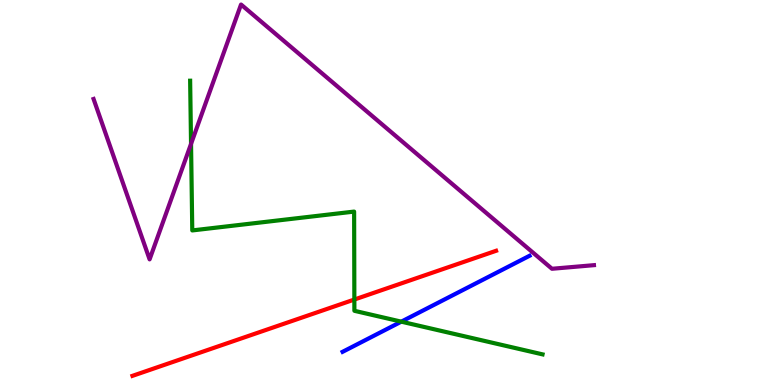[{'lines': ['blue', 'red'], 'intersections': []}, {'lines': ['green', 'red'], 'intersections': [{'x': 4.57, 'y': 2.22}]}, {'lines': ['purple', 'red'], 'intersections': []}, {'lines': ['blue', 'green'], 'intersections': [{'x': 5.18, 'y': 1.65}]}, {'lines': ['blue', 'purple'], 'intersections': []}, {'lines': ['green', 'purple'], 'intersections': [{'x': 2.47, 'y': 6.26}]}]